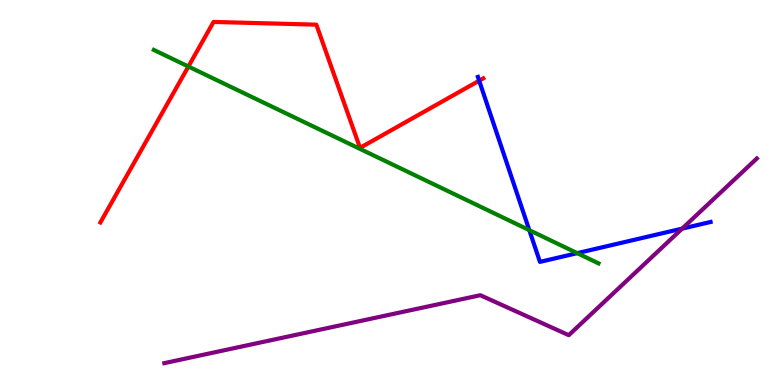[{'lines': ['blue', 'red'], 'intersections': [{'x': 6.18, 'y': 7.9}]}, {'lines': ['green', 'red'], 'intersections': [{'x': 2.43, 'y': 8.27}]}, {'lines': ['purple', 'red'], 'intersections': []}, {'lines': ['blue', 'green'], 'intersections': [{'x': 6.83, 'y': 4.02}, {'x': 7.45, 'y': 3.42}]}, {'lines': ['blue', 'purple'], 'intersections': [{'x': 8.8, 'y': 4.06}]}, {'lines': ['green', 'purple'], 'intersections': []}]